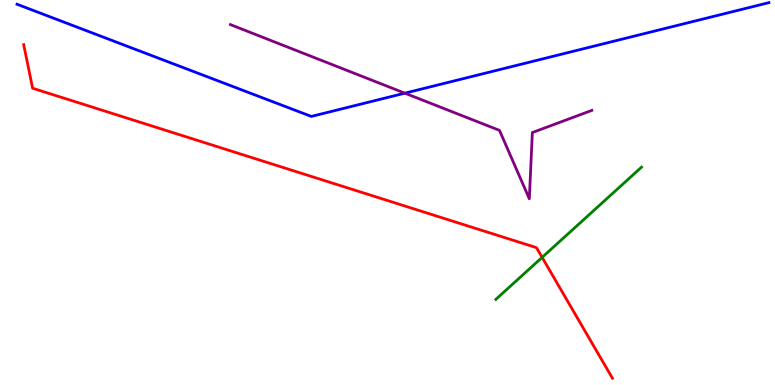[{'lines': ['blue', 'red'], 'intersections': []}, {'lines': ['green', 'red'], 'intersections': [{'x': 7.0, 'y': 3.31}]}, {'lines': ['purple', 'red'], 'intersections': []}, {'lines': ['blue', 'green'], 'intersections': []}, {'lines': ['blue', 'purple'], 'intersections': [{'x': 5.22, 'y': 7.58}]}, {'lines': ['green', 'purple'], 'intersections': []}]